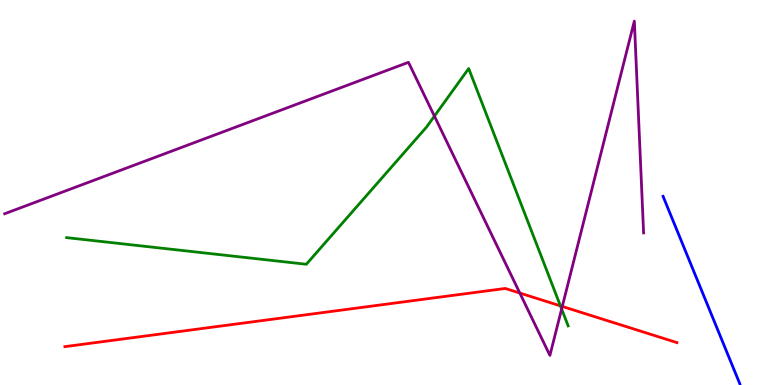[{'lines': ['blue', 'red'], 'intersections': []}, {'lines': ['green', 'red'], 'intersections': [{'x': 7.23, 'y': 2.06}]}, {'lines': ['purple', 'red'], 'intersections': [{'x': 6.71, 'y': 2.39}, {'x': 7.26, 'y': 2.04}]}, {'lines': ['blue', 'green'], 'intersections': []}, {'lines': ['blue', 'purple'], 'intersections': []}, {'lines': ['green', 'purple'], 'intersections': [{'x': 5.61, 'y': 6.98}, {'x': 7.25, 'y': 1.97}]}]